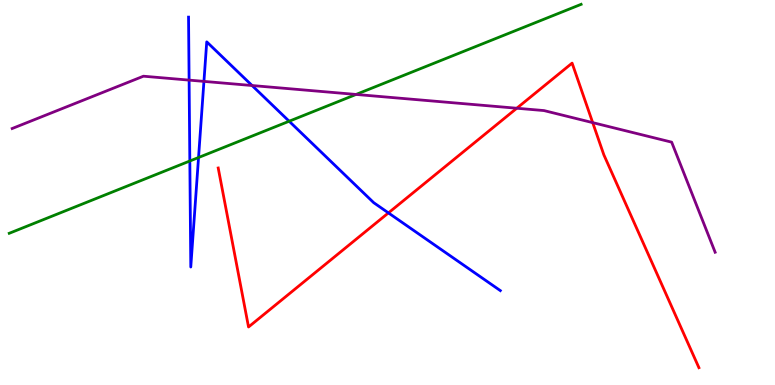[{'lines': ['blue', 'red'], 'intersections': [{'x': 5.01, 'y': 4.47}]}, {'lines': ['green', 'red'], 'intersections': []}, {'lines': ['purple', 'red'], 'intersections': [{'x': 6.67, 'y': 7.19}, {'x': 7.65, 'y': 6.81}]}, {'lines': ['blue', 'green'], 'intersections': [{'x': 2.45, 'y': 5.82}, {'x': 2.56, 'y': 5.91}, {'x': 3.73, 'y': 6.85}]}, {'lines': ['blue', 'purple'], 'intersections': [{'x': 2.44, 'y': 7.92}, {'x': 2.63, 'y': 7.89}, {'x': 3.25, 'y': 7.78}]}, {'lines': ['green', 'purple'], 'intersections': [{'x': 4.59, 'y': 7.55}]}]